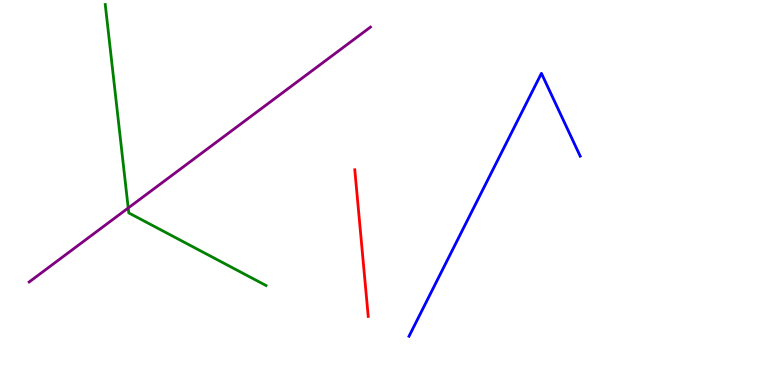[{'lines': ['blue', 'red'], 'intersections': []}, {'lines': ['green', 'red'], 'intersections': []}, {'lines': ['purple', 'red'], 'intersections': []}, {'lines': ['blue', 'green'], 'intersections': []}, {'lines': ['blue', 'purple'], 'intersections': []}, {'lines': ['green', 'purple'], 'intersections': [{'x': 1.65, 'y': 4.6}]}]